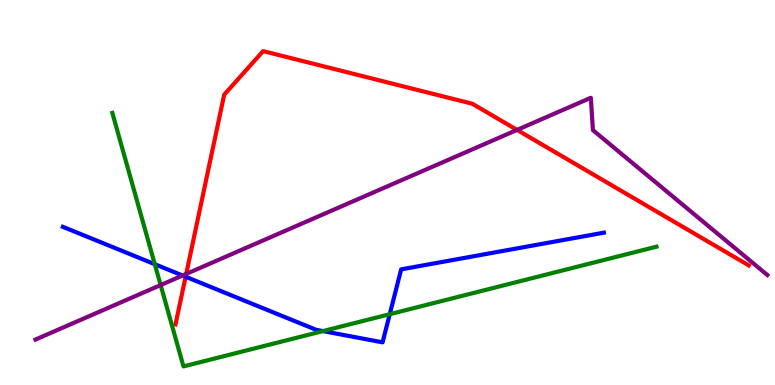[{'lines': ['blue', 'red'], 'intersections': [{'x': 2.4, 'y': 2.81}]}, {'lines': ['green', 'red'], 'intersections': []}, {'lines': ['purple', 'red'], 'intersections': [{'x': 2.4, 'y': 2.89}, {'x': 6.67, 'y': 6.63}]}, {'lines': ['blue', 'green'], 'intersections': [{'x': 2.0, 'y': 3.14}, {'x': 4.17, 'y': 1.4}, {'x': 5.03, 'y': 1.84}]}, {'lines': ['blue', 'purple'], 'intersections': [{'x': 2.36, 'y': 2.84}]}, {'lines': ['green', 'purple'], 'intersections': [{'x': 2.07, 'y': 2.6}]}]